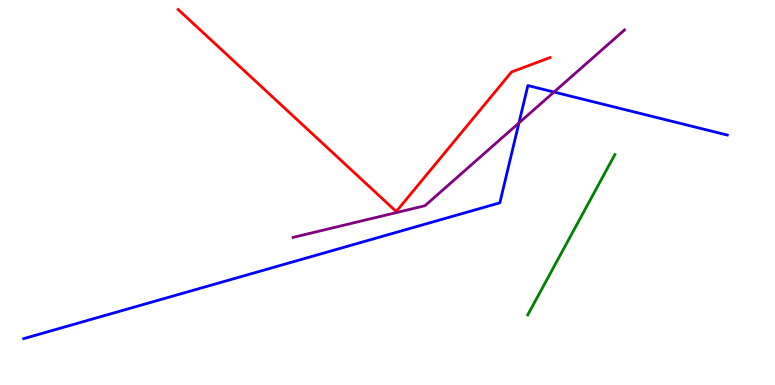[{'lines': ['blue', 'red'], 'intersections': []}, {'lines': ['green', 'red'], 'intersections': []}, {'lines': ['purple', 'red'], 'intersections': []}, {'lines': ['blue', 'green'], 'intersections': []}, {'lines': ['blue', 'purple'], 'intersections': [{'x': 6.7, 'y': 6.81}, {'x': 7.15, 'y': 7.61}]}, {'lines': ['green', 'purple'], 'intersections': []}]